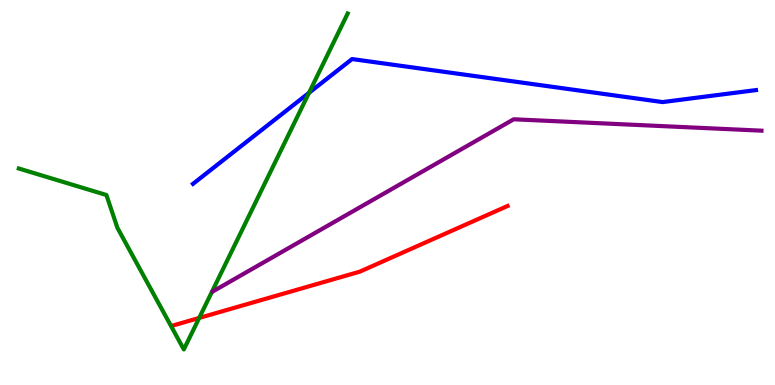[{'lines': ['blue', 'red'], 'intersections': []}, {'lines': ['green', 'red'], 'intersections': [{'x': 2.57, 'y': 1.74}]}, {'lines': ['purple', 'red'], 'intersections': []}, {'lines': ['blue', 'green'], 'intersections': [{'x': 3.99, 'y': 7.59}]}, {'lines': ['blue', 'purple'], 'intersections': []}, {'lines': ['green', 'purple'], 'intersections': []}]